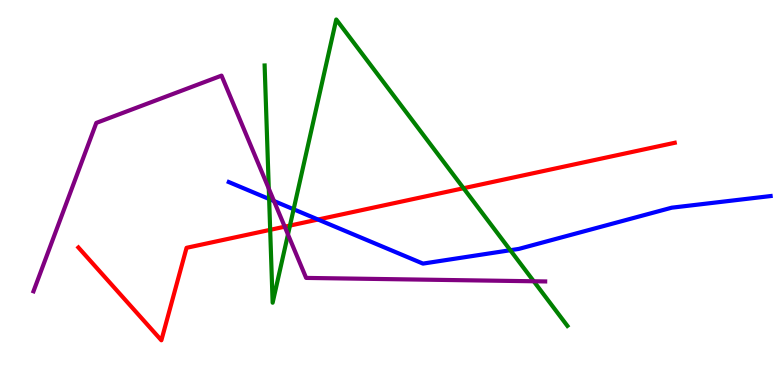[{'lines': ['blue', 'red'], 'intersections': [{'x': 4.1, 'y': 4.3}]}, {'lines': ['green', 'red'], 'intersections': [{'x': 3.49, 'y': 4.03}, {'x': 3.74, 'y': 4.14}, {'x': 5.98, 'y': 5.11}]}, {'lines': ['purple', 'red'], 'intersections': [{'x': 3.67, 'y': 4.11}]}, {'lines': ['blue', 'green'], 'intersections': [{'x': 3.47, 'y': 4.83}, {'x': 3.79, 'y': 4.56}, {'x': 6.58, 'y': 3.5}]}, {'lines': ['blue', 'purple'], 'intersections': [{'x': 3.54, 'y': 4.78}]}, {'lines': ['green', 'purple'], 'intersections': [{'x': 3.47, 'y': 5.1}, {'x': 3.72, 'y': 3.91}, {'x': 6.89, 'y': 2.69}]}]